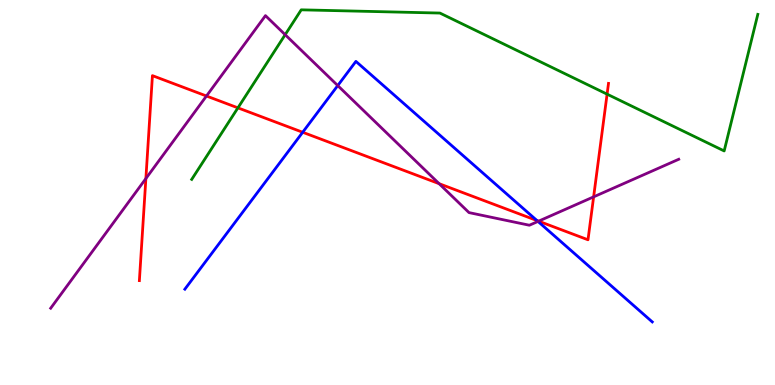[{'lines': ['blue', 'red'], 'intersections': [{'x': 3.91, 'y': 6.56}, {'x': 6.93, 'y': 4.27}]}, {'lines': ['green', 'red'], 'intersections': [{'x': 3.07, 'y': 7.2}, {'x': 7.83, 'y': 7.55}]}, {'lines': ['purple', 'red'], 'intersections': [{'x': 1.88, 'y': 5.36}, {'x': 2.66, 'y': 7.51}, {'x': 5.67, 'y': 5.23}, {'x': 6.95, 'y': 4.26}, {'x': 7.66, 'y': 4.89}]}, {'lines': ['blue', 'green'], 'intersections': []}, {'lines': ['blue', 'purple'], 'intersections': [{'x': 4.36, 'y': 7.78}, {'x': 6.94, 'y': 4.25}]}, {'lines': ['green', 'purple'], 'intersections': [{'x': 3.68, 'y': 9.1}]}]